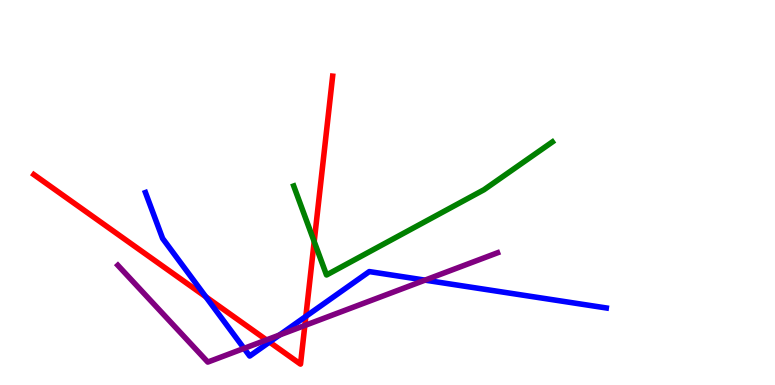[{'lines': ['blue', 'red'], 'intersections': [{'x': 2.66, 'y': 2.29}, {'x': 3.48, 'y': 1.12}, {'x': 3.95, 'y': 1.78}]}, {'lines': ['green', 'red'], 'intersections': [{'x': 4.05, 'y': 3.73}]}, {'lines': ['purple', 'red'], 'intersections': [{'x': 3.44, 'y': 1.17}, {'x': 3.93, 'y': 1.55}]}, {'lines': ['blue', 'green'], 'intersections': []}, {'lines': ['blue', 'purple'], 'intersections': [{'x': 3.15, 'y': 0.951}, {'x': 3.61, 'y': 1.3}, {'x': 5.48, 'y': 2.72}]}, {'lines': ['green', 'purple'], 'intersections': []}]